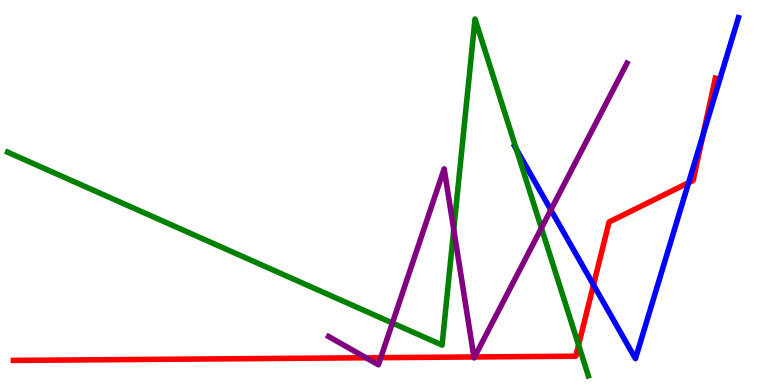[{'lines': ['blue', 'red'], 'intersections': [{'x': 7.66, 'y': 2.6}, {'x': 8.88, 'y': 5.25}, {'x': 9.07, 'y': 6.5}]}, {'lines': ['green', 'red'], 'intersections': [{'x': 7.47, 'y': 1.04}]}, {'lines': ['purple', 'red'], 'intersections': [{'x': 4.72, 'y': 0.707}, {'x': 4.91, 'y': 0.71}, {'x': 6.11, 'y': 0.728}, {'x': 6.12, 'y': 0.728}]}, {'lines': ['blue', 'green'], 'intersections': [{'x': 6.66, 'y': 6.12}]}, {'lines': ['blue', 'purple'], 'intersections': [{'x': 7.11, 'y': 4.55}]}, {'lines': ['green', 'purple'], 'intersections': [{'x': 5.06, 'y': 1.61}, {'x': 5.85, 'y': 4.04}, {'x': 6.99, 'y': 4.08}]}]